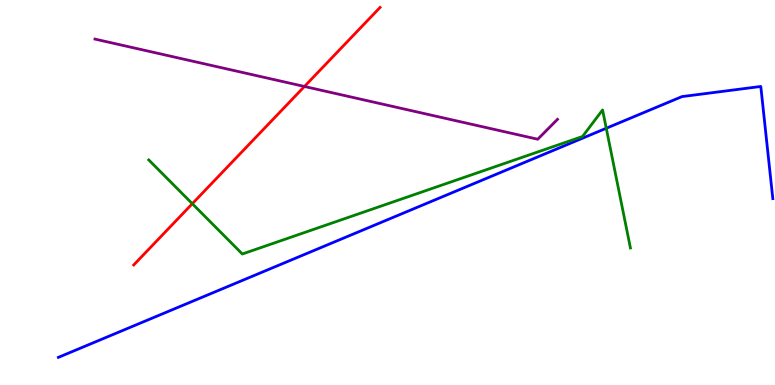[{'lines': ['blue', 'red'], 'intersections': []}, {'lines': ['green', 'red'], 'intersections': [{'x': 2.48, 'y': 4.71}]}, {'lines': ['purple', 'red'], 'intersections': [{'x': 3.93, 'y': 7.75}]}, {'lines': ['blue', 'green'], 'intersections': [{'x': 7.82, 'y': 6.67}]}, {'lines': ['blue', 'purple'], 'intersections': []}, {'lines': ['green', 'purple'], 'intersections': []}]